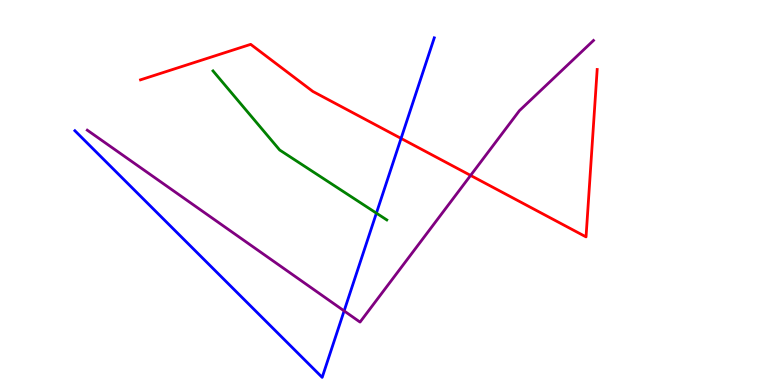[{'lines': ['blue', 'red'], 'intersections': [{'x': 5.18, 'y': 6.4}]}, {'lines': ['green', 'red'], 'intersections': []}, {'lines': ['purple', 'red'], 'intersections': [{'x': 6.07, 'y': 5.44}]}, {'lines': ['blue', 'green'], 'intersections': [{'x': 4.86, 'y': 4.46}]}, {'lines': ['blue', 'purple'], 'intersections': [{'x': 4.44, 'y': 1.92}]}, {'lines': ['green', 'purple'], 'intersections': []}]